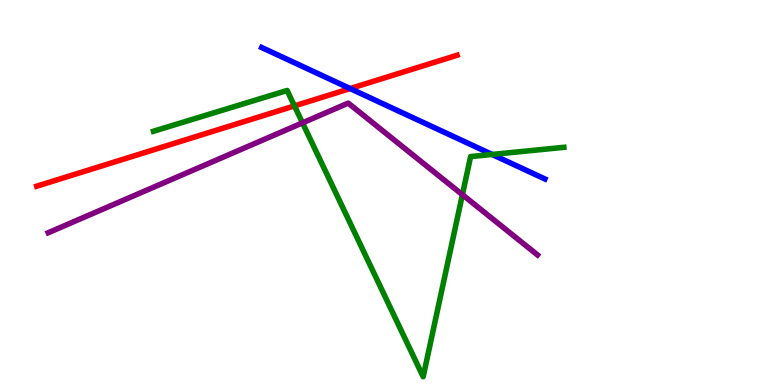[{'lines': ['blue', 'red'], 'intersections': [{'x': 4.52, 'y': 7.7}]}, {'lines': ['green', 'red'], 'intersections': [{'x': 3.8, 'y': 7.25}]}, {'lines': ['purple', 'red'], 'intersections': []}, {'lines': ['blue', 'green'], 'intersections': [{'x': 6.35, 'y': 5.99}]}, {'lines': ['blue', 'purple'], 'intersections': []}, {'lines': ['green', 'purple'], 'intersections': [{'x': 3.9, 'y': 6.81}, {'x': 5.97, 'y': 4.94}]}]